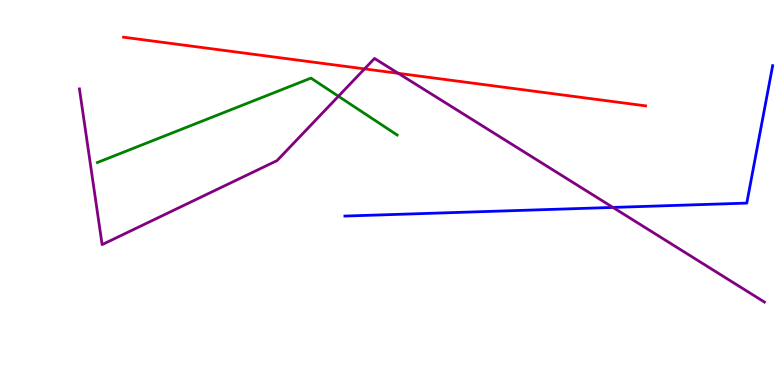[{'lines': ['blue', 'red'], 'intersections': []}, {'lines': ['green', 'red'], 'intersections': []}, {'lines': ['purple', 'red'], 'intersections': [{'x': 4.7, 'y': 8.21}, {'x': 5.14, 'y': 8.1}]}, {'lines': ['blue', 'green'], 'intersections': []}, {'lines': ['blue', 'purple'], 'intersections': [{'x': 7.91, 'y': 4.61}]}, {'lines': ['green', 'purple'], 'intersections': [{'x': 4.37, 'y': 7.5}]}]